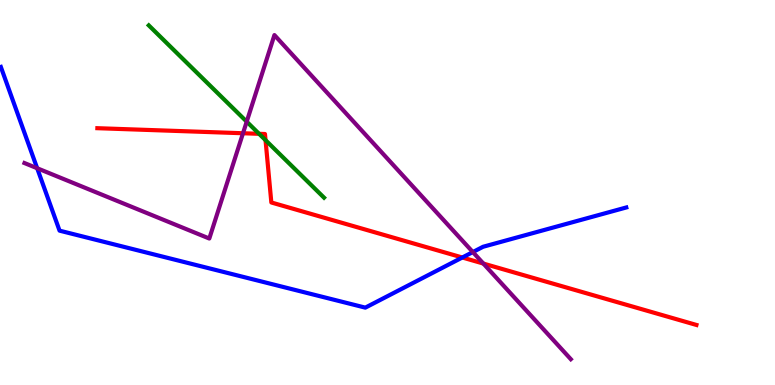[{'lines': ['blue', 'red'], 'intersections': [{'x': 5.97, 'y': 3.31}]}, {'lines': ['green', 'red'], 'intersections': [{'x': 3.34, 'y': 6.52}, {'x': 3.43, 'y': 6.36}]}, {'lines': ['purple', 'red'], 'intersections': [{'x': 3.14, 'y': 6.54}, {'x': 6.24, 'y': 3.15}]}, {'lines': ['blue', 'green'], 'intersections': []}, {'lines': ['blue', 'purple'], 'intersections': [{'x': 0.48, 'y': 5.63}, {'x': 6.1, 'y': 3.45}]}, {'lines': ['green', 'purple'], 'intersections': [{'x': 3.18, 'y': 6.84}]}]